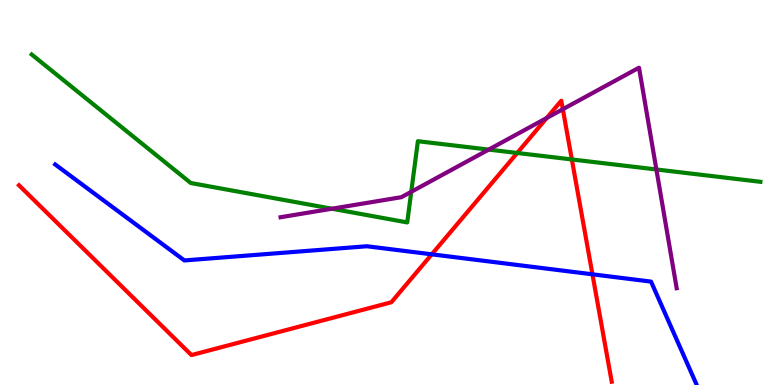[{'lines': ['blue', 'red'], 'intersections': [{'x': 5.57, 'y': 3.39}, {'x': 7.64, 'y': 2.87}]}, {'lines': ['green', 'red'], 'intersections': [{'x': 6.67, 'y': 6.03}, {'x': 7.38, 'y': 5.86}]}, {'lines': ['purple', 'red'], 'intersections': [{'x': 7.05, 'y': 6.94}, {'x': 7.26, 'y': 7.16}]}, {'lines': ['blue', 'green'], 'intersections': []}, {'lines': ['blue', 'purple'], 'intersections': []}, {'lines': ['green', 'purple'], 'intersections': [{'x': 4.28, 'y': 4.58}, {'x': 5.31, 'y': 5.02}, {'x': 6.31, 'y': 6.11}, {'x': 8.47, 'y': 5.6}]}]